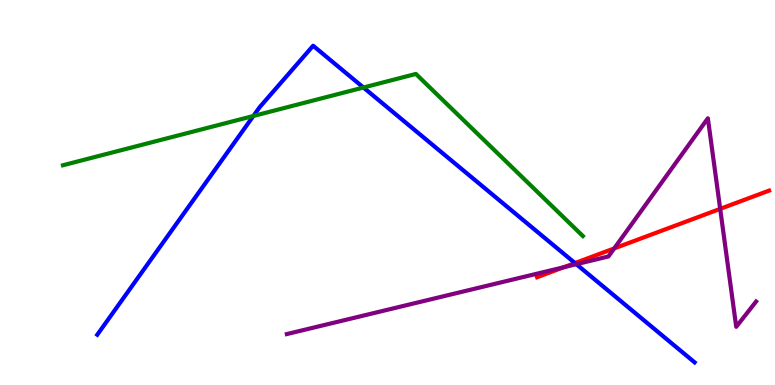[{'lines': ['blue', 'red'], 'intersections': [{'x': 7.42, 'y': 3.17}]}, {'lines': ['green', 'red'], 'intersections': []}, {'lines': ['purple', 'red'], 'intersections': [{'x': 7.28, 'y': 3.06}, {'x': 7.93, 'y': 3.55}, {'x': 9.29, 'y': 4.57}]}, {'lines': ['blue', 'green'], 'intersections': [{'x': 3.27, 'y': 6.99}, {'x': 4.69, 'y': 7.73}]}, {'lines': ['blue', 'purple'], 'intersections': [{'x': 7.44, 'y': 3.14}]}, {'lines': ['green', 'purple'], 'intersections': []}]